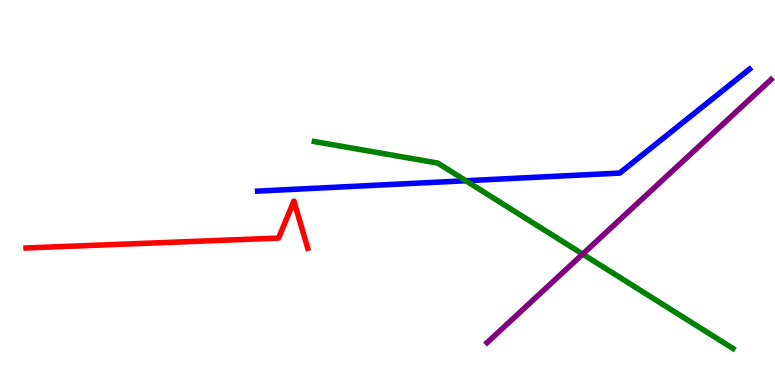[{'lines': ['blue', 'red'], 'intersections': []}, {'lines': ['green', 'red'], 'intersections': []}, {'lines': ['purple', 'red'], 'intersections': []}, {'lines': ['blue', 'green'], 'intersections': [{'x': 6.01, 'y': 5.31}]}, {'lines': ['blue', 'purple'], 'intersections': []}, {'lines': ['green', 'purple'], 'intersections': [{'x': 7.52, 'y': 3.4}]}]